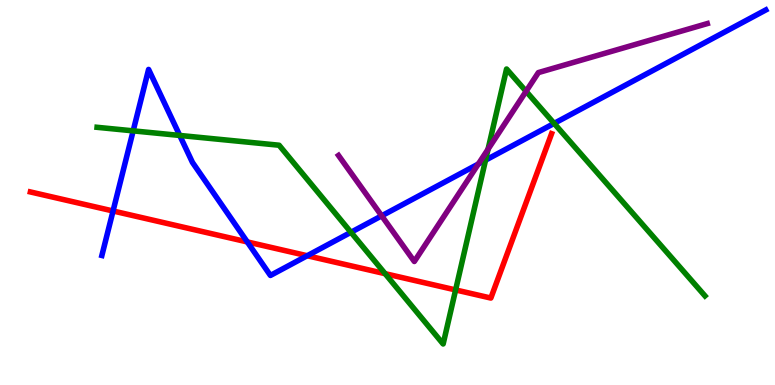[{'lines': ['blue', 'red'], 'intersections': [{'x': 1.46, 'y': 4.52}, {'x': 3.19, 'y': 3.72}, {'x': 3.96, 'y': 3.36}]}, {'lines': ['green', 'red'], 'intersections': [{'x': 4.97, 'y': 2.89}, {'x': 5.88, 'y': 2.47}]}, {'lines': ['purple', 'red'], 'intersections': []}, {'lines': ['blue', 'green'], 'intersections': [{'x': 1.72, 'y': 6.6}, {'x': 2.32, 'y': 6.48}, {'x': 4.53, 'y': 3.97}, {'x': 6.26, 'y': 5.84}, {'x': 7.15, 'y': 6.79}]}, {'lines': ['blue', 'purple'], 'intersections': [{'x': 4.92, 'y': 4.39}, {'x': 6.17, 'y': 5.74}]}, {'lines': ['green', 'purple'], 'intersections': [{'x': 6.3, 'y': 6.12}, {'x': 6.79, 'y': 7.63}]}]